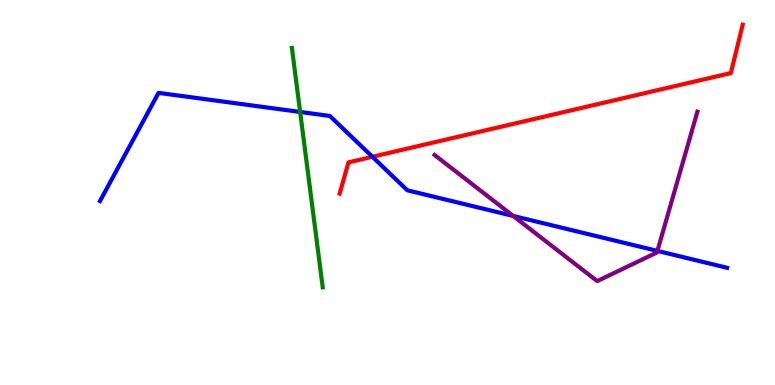[{'lines': ['blue', 'red'], 'intersections': [{'x': 4.81, 'y': 5.93}]}, {'lines': ['green', 'red'], 'intersections': []}, {'lines': ['purple', 'red'], 'intersections': []}, {'lines': ['blue', 'green'], 'intersections': [{'x': 3.87, 'y': 7.09}]}, {'lines': ['blue', 'purple'], 'intersections': [{'x': 6.62, 'y': 4.39}, {'x': 8.48, 'y': 3.48}]}, {'lines': ['green', 'purple'], 'intersections': []}]